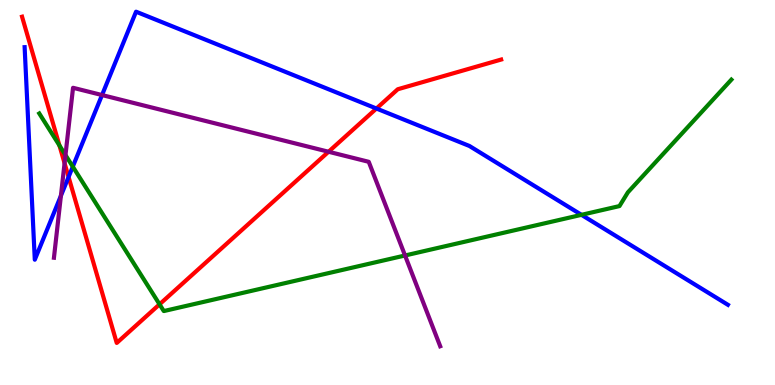[{'lines': ['blue', 'red'], 'intersections': [{'x': 0.885, 'y': 5.4}, {'x': 4.86, 'y': 7.18}]}, {'lines': ['green', 'red'], 'intersections': [{'x': 0.767, 'y': 6.22}, {'x': 2.06, 'y': 2.1}]}, {'lines': ['purple', 'red'], 'intersections': [{'x': 0.833, 'y': 5.76}, {'x': 4.24, 'y': 6.06}]}, {'lines': ['blue', 'green'], 'intersections': [{'x': 0.939, 'y': 5.67}, {'x': 7.5, 'y': 4.42}]}, {'lines': ['blue', 'purple'], 'intersections': [{'x': 0.786, 'y': 4.92}, {'x': 1.32, 'y': 7.53}]}, {'lines': ['green', 'purple'], 'intersections': [{'x': 0.845, 'y': 5.97}, {'x': 5.23, 'y': 3.36}]}]